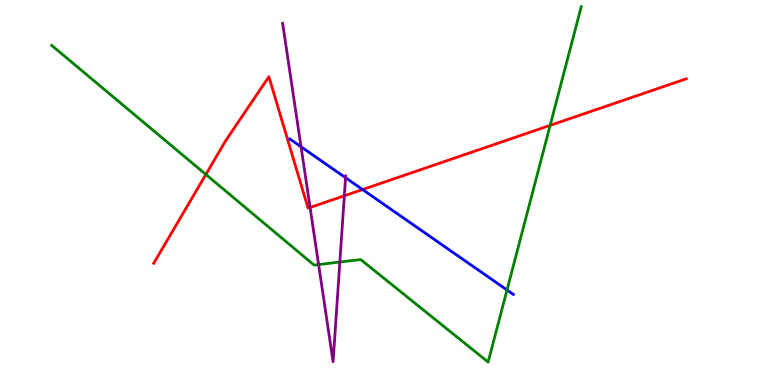[{'lines': ['blue', 'red'], 'intersections': [{'x': 4.68, 'y': 5.08}]}, {'lines': ['green', 'red'], 'intersections': [{'x': 2.66, 'y': 5.47}, {'x': 7.1, 'y': 6.74}]}, {'lines': ['purple', 'red'], 'intersections': [{'x': 4.0, 'y': 4.61}, {'x': 4.44, 'y': 4.91}]}, {'lines': ['blue', 'green'], 'intersections': [{'x': 6.54, 'y': 2.47}]}, {'lines': ['blue', 'purple'], 'intersections': [{'x': 3.88, 'y': 6.19}, {'x': 4.46, 'y': 5.38}]}, {'lines': ['green', 'purple'], 'intersections': [{'x': 4.11, 'y': 3.13}, {'x': 4.39, 'y': 3.19}]}]